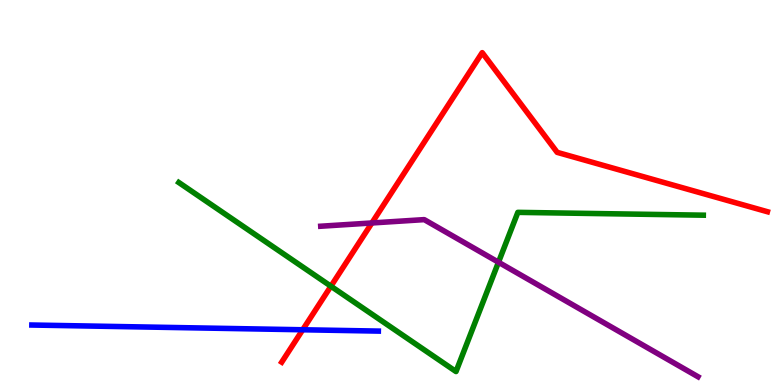[{'lines': ['blue', 'red'], 'intersections': [{'x': 3.91, 'y': 1.43}]}, {'lines': ['green', 'red'], 'intersections': [{'x': 4.27, 'y': 2.57}]}, {'lines': ['purple', 'red'], 'intersections': [{'x': 4.8, 'y': 4.21}]}, {'lines': ['blue', 'green'], 'intersections': []}, {'lines': ['blue', 'purple'], 'intersections': []}, {'lines': ['green', 'purple'], 'intersections': [{'x': 6.43, 'y': 3.19}]}]